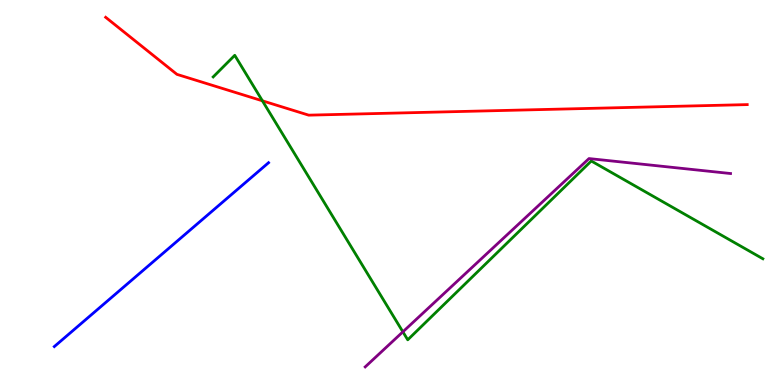[{'lines': ['blue', 'red'], 'intersections': []}, {'lines': ['green', 'red'], 'intersections': [{'x': 3.39, 'y': 7.38}]}, {'lines': ['purple', 'red'], 'intersections': []}, {'lines': ['blue', 'green'], 'intersections': []}, {'lines': ['blue', 'purple'], 'intersections': []}, {'lines': ['green', 'purple'], 'intersections': [{'x': 5.2, 'y': 1.38}]}]